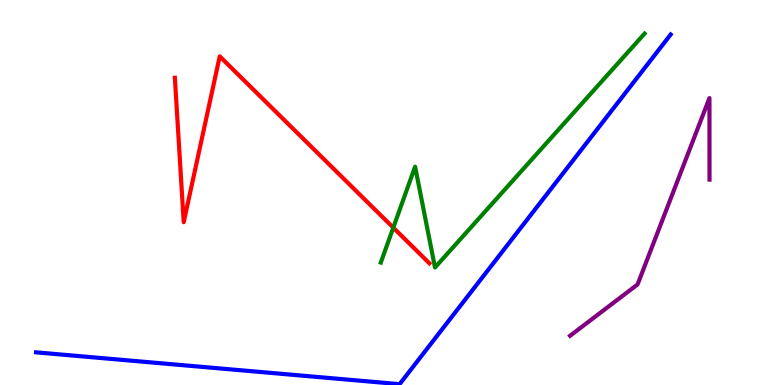[{'lines': ['blue', 'red'], 'intersections': []}, {'lines': ['green', 'red'], 'intersections': [{'x': 5.07, 'y': 4.09}]}, {'lines': ['purple', 'red'], 'intersections': []}, {'lines': ['blue', 'green'], 'intersections': []}, {'lines': ['blue', 'purple'], 'intersections': []}, {'lines': ['green', 'purple'], 'intersections': []}]